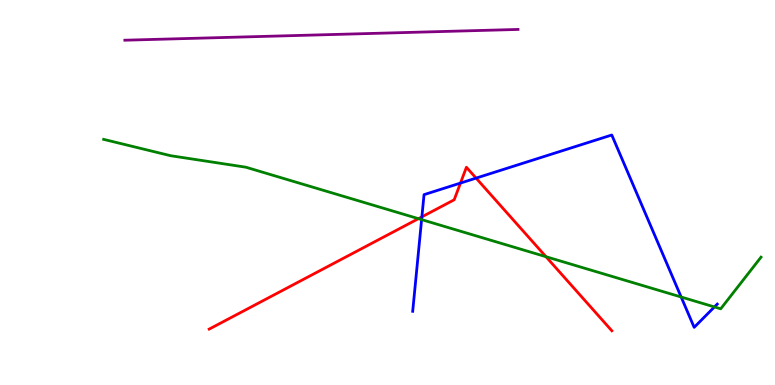[{'lines': ['blue', 'red'], 'intersections': [{'x': 5.44, 'y': 4.37}, {'x': 5.94, 'y': 5.24}, {'x': 6.14, 'y': 5.37}]}, {'lines': ['green', 'red'], 'intersections': [{'x': 5.4, 'y': 4.32}, {'x': 7.04, 'y': 3.33}]}, {'lines': ['purple', 'red'], 'intersections': []}, {'lines': ['blue', 'green'], 'intersections': [{'x': 5.44, 'y': 4.3}, {'x': 8.79, 'y': 2.29}, {'x': 9.22, 'y': 2.03}]}, {'lines': ['blue', 'purple'], 'intersections': []}, {'lines': ['green', 'purple'], 'intersections': []}]